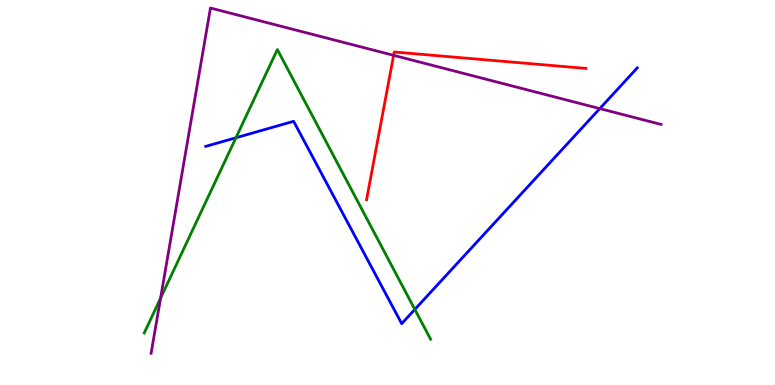[{'lines': ['blue', 'red'], 'intersections': []}, {'lines': ['green', 'red'], 'intersections': []}, {'lines': ['purple', 'red'], 'intersections': [{'x': 5.08, 'y': 8.56}]}, {'lines': ['blue', 'green'], 'intersections': [{'x': 3.04, 'y': 6.42}, {'x': 5.35, 'y': 1.96}]}, {'lines': ['blue', 'purple'], 'intersections': [{'x': 7.74, 'y': 7.18}]}, {'lines': ['green', 'purple'], 'intersections': [{'x': 2.07, 'y': 2.25}]}]